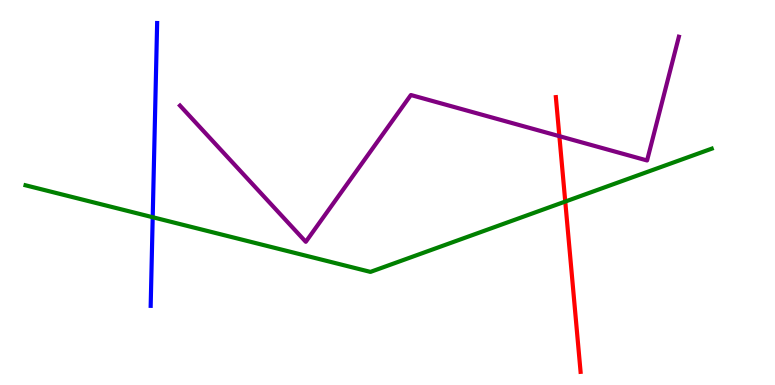[{'lines': ['blue', 'red'], 'intersections': []}, {'lines': ['green', 'red'], 'intersections': [{'x': 7.29, 'y': 4.76}]}, {'lines': ['purple', 'red'], 'intersections': [{'x': 7.22, 'y': 6.46}]}, {'lines': ['blue', 'green'], 'intersections': [{'x': 1.97, 'y': 4.36}]}, {'lines': ['blue', 'purple'], 'intersections': []}, {'lines': ['green', 'purple'], 'intersections': []}]